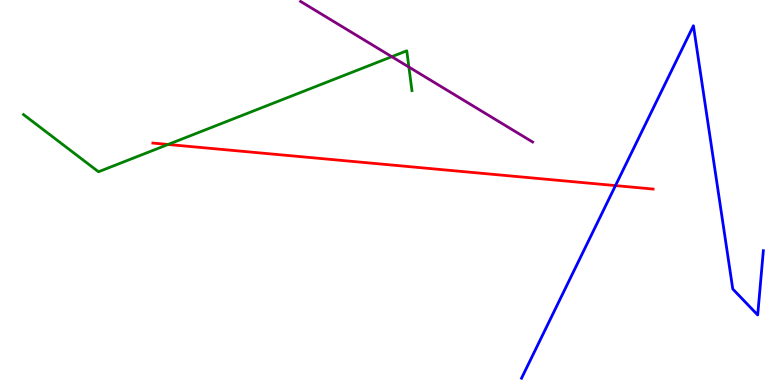[{'lines': ['blue', 'red'], 'intersections': [{'x': 7.94, 'y': 5.18}]}, {'lines': ['green', 'red'], 'intersections': [{'x': 2.17, 'y': 6.25}]}, {'lines': ['purple', 'red'], 'intersections': []}, {'lines': ['blue', 'green'], 'intersections': []}, {'lines': ['blue', 'purple'], 'intersections': []}, {'lines': ['green', 'purple'], 'intersections': [{'x': 5.06, 'y': 8.53}, {'x': 5.28, 'y': 8.26}]}]